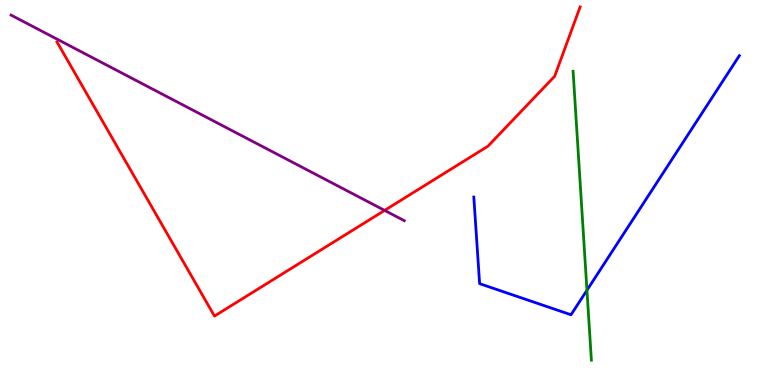[{'lines': ['blue', 'red'], 'intersections': []}, {'lines': ['green', 'red'], 'intersections': []}, {'lines': ['purple', 'red'], 'intersections': [{'x': 4.96, 'y': 4.54}]}, {'lines': ['blue', 'green'], 'intersections': [{'x': 7.57, 'y': 2.46}]}, {'lines': ['blue', 'purple'], 'intersections': []}, {'lines': ['green', 'purple'], 'intersections': []}]